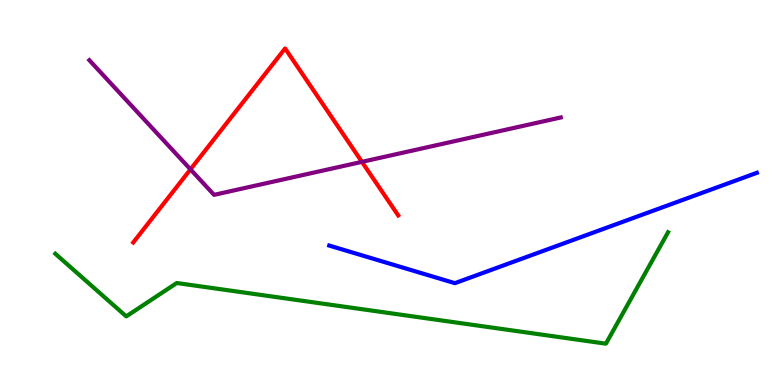[{'lines': ['blue', 'red'], 'intersections': []}, {'lines': ['green', 'red'], 'intersections': []}, {'lines': ['purple', 'red'], 'intersections': [{'x': 2.46, 'y': 5.6}, {'x': 4.67, 'y': 5.8}]}, {'lines': ['blue', 'green'], 'intersections': []}, {'lines': ['blue', 'purple'], 'intersections': []}, {'lines': ['green', 'purple'], 'intersections': []}]